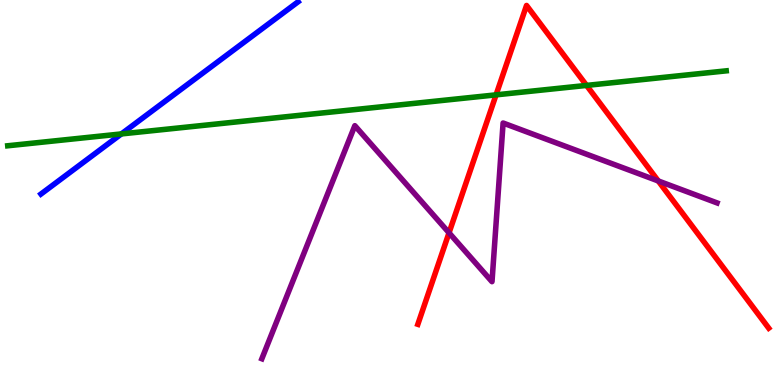[{'lines': ['blue', 'red'], 'intersections': []}, {'lines': ['green', 'red'], 'intersections': [{'x': 6.4, 'y': 7.54}, {'x': 7.57, 'y': 7.78}]}, {'lines': ['purple', 'red'], 'intersections': [{'x': 5.79, 'y': 3.95}, {'x': 8.49, 'y': 5.3}]}, {'lines': ['blue', 'green'], 'intersections': [{'x': 1.57, 'y': 6.52}]}, {'lines': ['blue', 'purple'], 'intersections': []}, {'lines': ['green', 'purple'], 'intersections': []}]